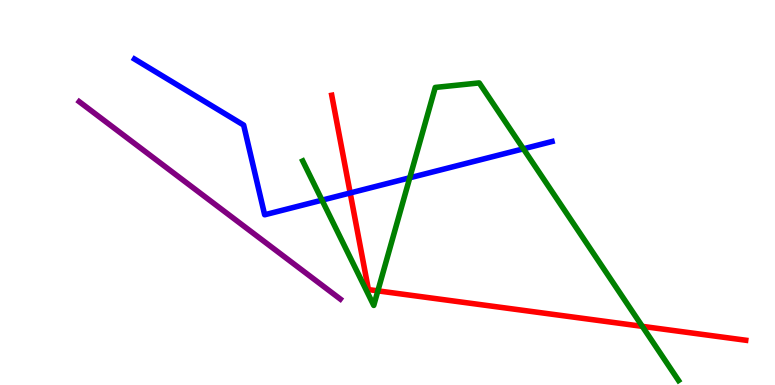[{'lines': ['blue', 'red'], 'intersections': [{'x': 4.52, 'y': 4.99}]}, {'lines': ['green', 'red'], 'intersections': [{'x': 4.88, 'y': 2.45}, {'x': 8.29, 'y': 1.52}]}, {'lines': ['purple', 'red'], 'intersections': []}, {'lines': ['blue', 'green'], 'intersections': [{'x': 4.15, 'y': 4.8}, {'x': 5.29, 'y': 5.38}, {'x': 6.75, 'y': 6.13}]}, {'lines': ['blue', 'purple'], 'intersections': []}, {'lines': ['green', 'purple'], 'intersections': []}]